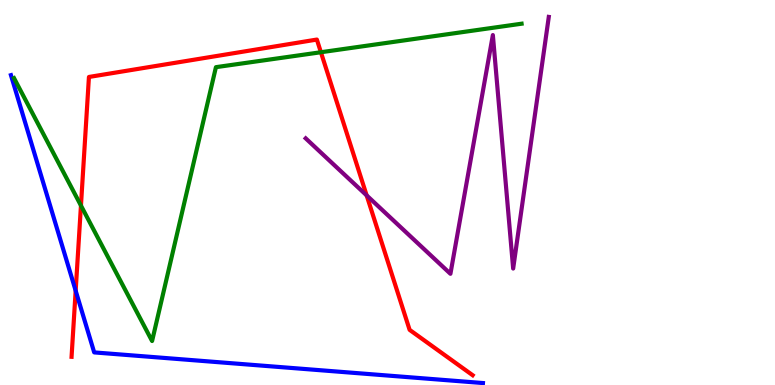[{'lines': ['blue', 'red'], 'intersections': [{'x': 0.976, 'y': 2.45}]}, {'lines': ['green', 'red'], 'intersections': [{'x': 1.04, 'y': 4.66}, {'x': 4.14, 'y': 8.64}]}, {'lines': ['purple', 'red'], 'intersections': [{'x': 4.73, 'y': 4.92}]}, {'lines': ['blue', 'green'], 'intersections': []}, {'lines': ['blue', 'purple'], 'intersections': []}, {'lines': ['green', 'purple'], 'intersections': []}]